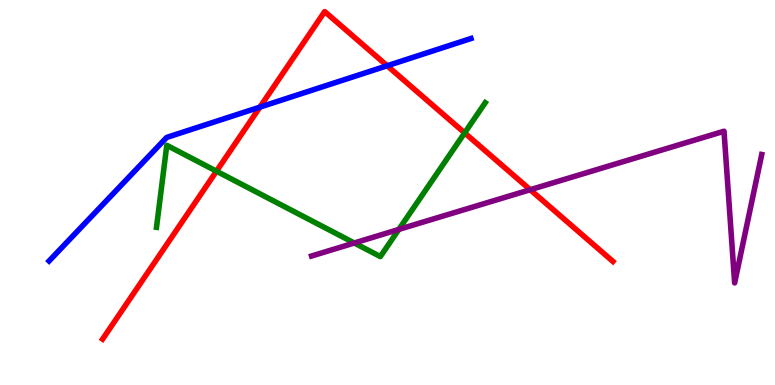[{'lines': ['blue', 'red'], 'intersections': [{'x': 3.35, 'y': 7.22}, {'x': 5.0, 'y': 8.29}]}, {'lines': ['green', 'red'], 'intersections': [{'x': 2.79, 'y': 5.55}, {'x': 6.0, 'y': 6.55}]}, {'lines': ['purple', 'red'], 'intersections': [{'x': 6.84, 'y': 5.07}]}, {'lines': ['blue', 'green'], 'intersections': []}, {'lines': ['blue', 'purple'], 'intersections': []}, {'lines': ['green', 'purple'], 'intersections': [{'x': 4.57, 'y': 3.69}, {'x': 5.15, 'y': 4.04}]}]